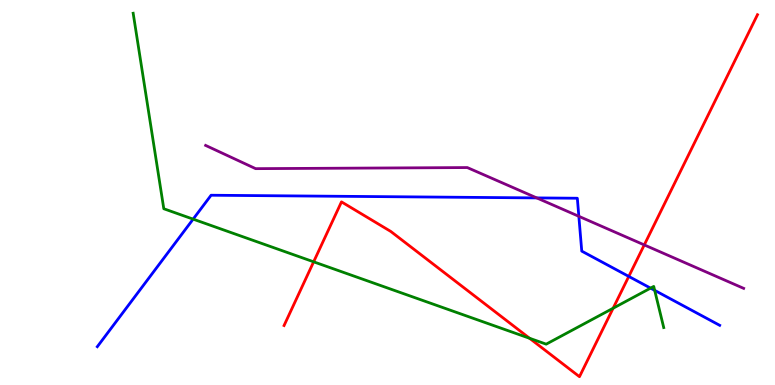[{'lines': ['blue', 'red'], 'intersections': [{'x': 8.11, 'y': 2.82}]}, {'lines': ['green', 'red'], 'intersections': [{'x': 4.05, 'y': 3.2}, {'x': 6.83, 'y': 1.21}, {'x': 7.91, 'y': 1.99}]}, {'lines': ['purple', 'red'], 'intersections': [{'x': 8.31, 'y': 3.64}]}, {'lines': ['blue', 'green'], 'intersections': [{'x': 2.49, 'y': 4.31}, {'x': 8.39, 'y': 2.52}, {'x': 8.45, 'y': 2.46}]}, {'lines': ['blue', 'purple'], 'intersections': [{'x': 6.93, 'y': 4.86}, {'x': 7.47, 'y': 4.38}]}, {'lines': ['green', 'purple'], 'intersections': []}]